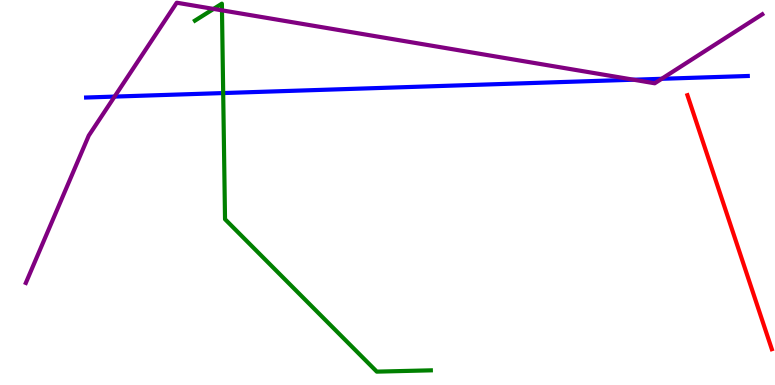[{'lines': ['blue', 'red'], 'intersections': []}, {'lines': ['green', 'red'], 'intersections': []}, {'lines': ['purple', 'red'], 'intersections': []}, {'lines': ['blue', 'green'], 'intersections': [{'x': 2.88, 'y': 7.58}]}, {'lines': ['blue', 'purple'], 'intersections': [{'x': 1.48, 'y': 7.49}, {'x': 8.17, 'y': 7.93}, {'x': 8.54, 'y': 7.95}]}, {'lines': ['green', 'purple'], 'intersections': [{'x': 2.76, 'y': 9.77}, {'x': 2.86, 'y': 9.73}]}]